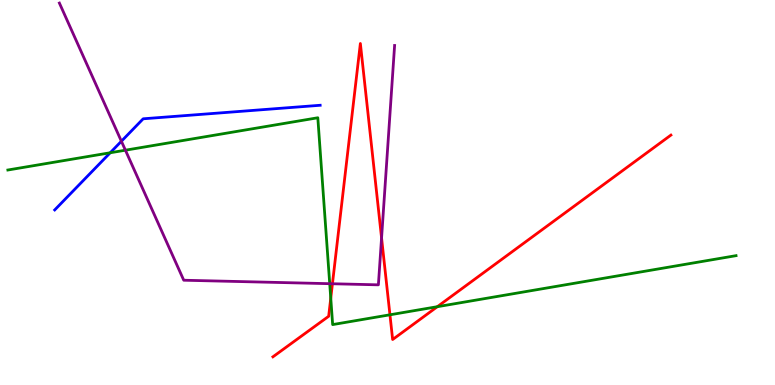[{'lines': ['blue', 'red'], 'intersections': []}, {'lines': ['green', 'red'], 'intersections': [{'x': 4.27, 'y': 2.25}, {'x': 5.03, 'y': 1.82}, {'x': 5.64, 'y': 2.03}]}, {'lines': ['purple', 'red'], 'intersections': [{'x': 4.29, 'y': 2.63}, {'x': 4.92, 'y': 3.82}]}, {'lines': ['blue', 'green'], 'intersections': [{'x': 1.42, 'y': 6.03}]}, {'lines': ['blue', 'purple'], 'intersections': [{'x': 1.57, 'y': 6.33}]}, {'lines': ['green', 'purple'], 'intersections': [{'x': 1.62, 'y': 6.1}, {'x': 4.25, 'y': 2.63}]}]